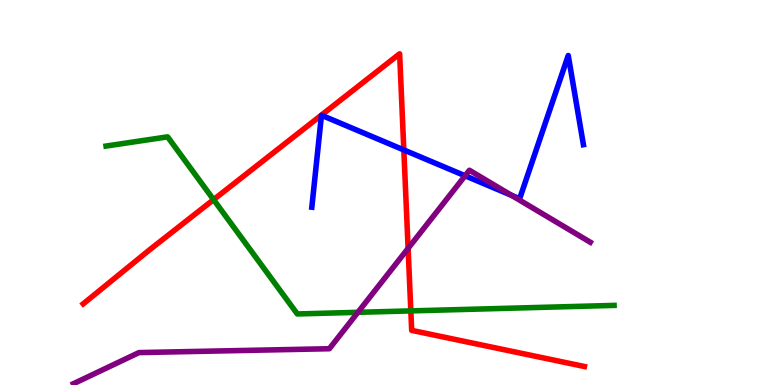[{'lines': ['blue', 'red'], 'intersections': [{'x': 5.21, 'y': 6.11}]}, {'lines': ['green', 'red'], 'intersections': [{'x': 2.76, 'y': 4.81}, {'x': 5.3, 'y': 1.92}]}, {'lines': ['purple', 'red'], 'intersections': [{'x': 5.27, 'y': 3.55}]}, {'lines': ['blue', 'green'], 'intersections': []}, {'lines': ['blue', 'purple'], 'intersections': [{'x': 6.0, 'y': 5.43}, {'x': 6.6, 'y': 4.93}]}, {'lines': ['green', 'purple'], 'intersections': [{'x': 4.62, 'y': 1.89}]}]